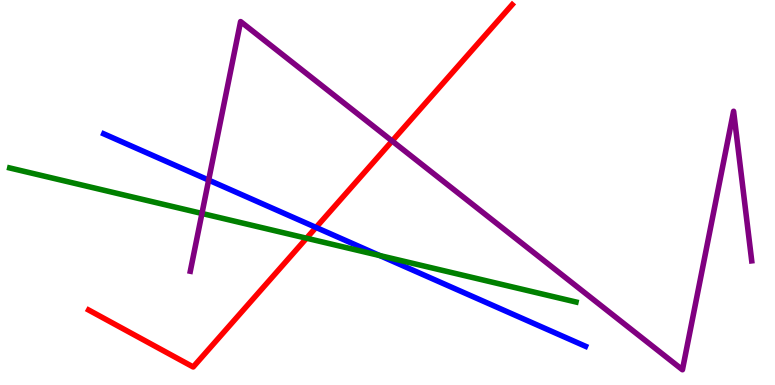[{'lines': ['blue', 'red'], 'intersections': [{'x': 4.08, 'y': 4.09}]}, {'lines': ['green', 'red'], 'intersections': [{'x': 3.96, 'y': 3.81}]}, {'lines': ['purple', 'red'], 'intersections': [{'x': 5.06, 'y': 6.34}]}, {'lines': ['blue', 'green'], 'intersections': [{'x': 4.9, 'y': 3.36}]}, {'lines': ['blue', 'purple'], 'intersections': [{'x': 2.69, 'y': 5.32}]}, {'lines': ['green', 'purple'], 'intersections': [{'x': 2.61, 'y': 4.46}]}]